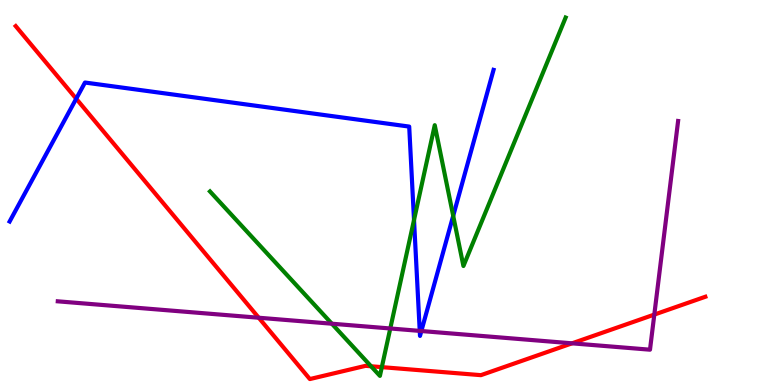[{'lines': ['blue', 'red'], 'intersections': [{'x': 0.983, 'y': 7.44}]}, {'lines': ['green', 'red'], 'intersections': [{'x': 4.79, 'y': 0.487}, {'x': 4.93, 'y': 0.464}]}, {'lines': ['purple', 'red'], 'intersections': [{'x': 3.34, 'y': 1.75}, {'x': 7.38, 'y': 1.08}, {'x': 8.44, 'y': 1.83}]}, {'lines': ['blue', 'green'], 'intersections': [{'x': 5.34, 'y': 4.29}, {'x': 5.85, 'y': 4.39}]}, {'lines': ['blue', 'purple'], 'intersections': [{'x': 5.42, 'y': 1.41}, {'x': 5.44, 'y': 1.4}]}, {'lines': ['green', 'purple'], 'intersections': [{'x': 4.28, 'y': 1.59}, {'x': 5.04, 'y': 1.47}]}]